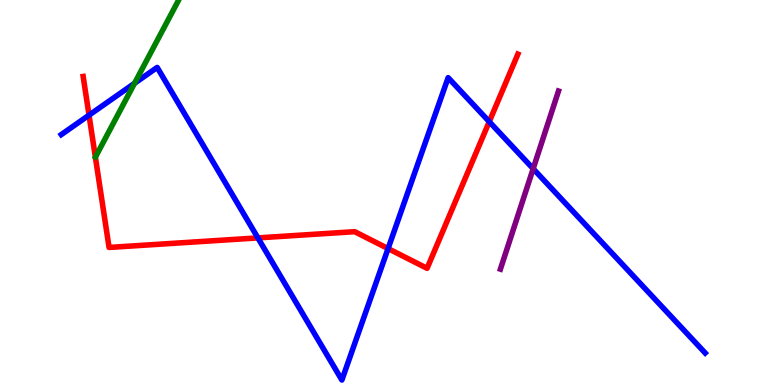[{'lines': ['blue', 'red'], 'intersections': [{'x': 1.15, 'y': 7.01}, {'x': 3.33, 'y': 3.82}, {'x': 5.01, 'y': 3.54}, {'x': 6.31, 'y': 6.84}]}, {'lines': ['green', 'red'], 'intersections': []}, {'lines': ['purple', 'red'], 'intersections': []}, {'lines': ['blue', 'green'], 'intersections': [{'x': 1.74, 'y': 7.84}]}, {'lines': ['blue', 'purple'], 'intersections': [{'x': 6.88, 'y': 5.62}]}, {'lines': ['green', 'purple'], 'intersections': []}]